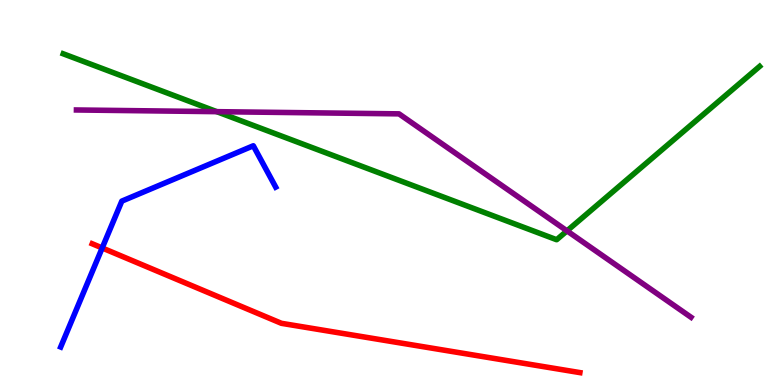[{'lines': ['blue', 'red'], 'intersections': [{'x': 1.32, 'y': 3.56}]}, {'lines': ['green', 'red'], 'intersections': []}, {'lines': ['purple', 'red'], 'intersections': []}, {'lines': ['blue', 'green'], 'intersections': []}, {'lines': ['blue', 'purple'], 'intersections': []}, {'lines': ['green', 'purple'], 'intersections': [{'x': 2.8, 'y': 7.1}, {'x': 7.32, 'y': 4.0}]}]